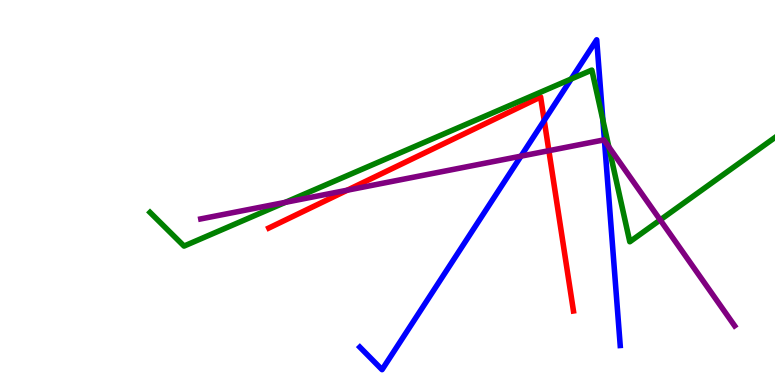[{'lines': ['blue', 'red'], 'intersections': [{'x': 7.02, 'y': 6.87}]}, {'lines': ['green', 'red'], 'intersections': []}, {'lines': ['purple', 'red'], 'intersections': [{'x': 4.48, 'y': 5.06}, {'x': 7.08, 'y': 6.09}]}, {'lines': ['blue', 'green'], 'intersections': [{'x': 7.37, 'y': 7.95}, {'x': 7.78, 'y': 6.88}]}, {'lines': ['blue', 'purple'], 'intersections': [{'x': 6.72, 'y': 5.94}, {'x': 7.8, 'y': 6.35}]}, {'lines': ['green', 'purple'], 'intersections': [{'x': 3.68, 'y': 4.74}, {'x': 7.86, 'y': 6.19}, {'x': 8.52, 'y': 4.29}]}]